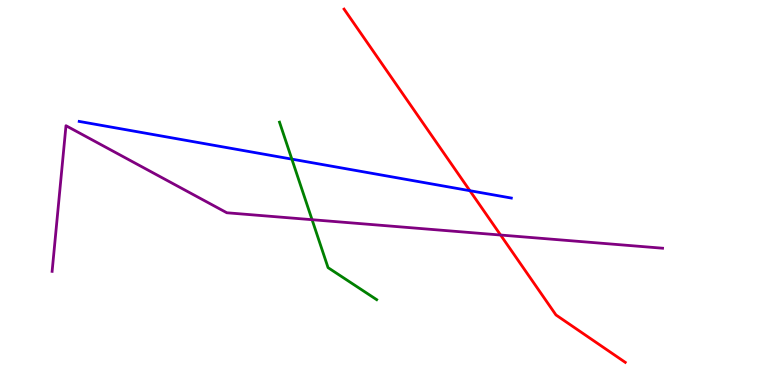[{'lines': ['blue', 'red'], 'intersections': [{'x': 6.06, 'y': 5.05}]}, {'lines': ['green', 'red'], 'intersections': []}, {'lines': ['purple', 'red'], 'intersections': [{'x': 6.46, 'y': 3.9}]}, {'lines': ['blue', 'green'], 'intersections': [{'x': 3.77, 'y': 5.87}]}, {'lines': ['blue', 'purple'], 'intersections': []}, {'lines': ['green', 'purple'], 'intersections': [{'x': 4.03, 'y': 4.29}]}]